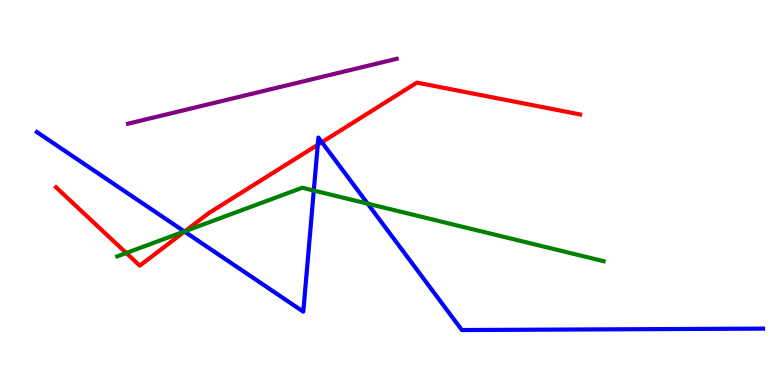[{'lines': ['blue', 'red'], 'intersections': [{'x': 2.38, 'y': 3.98}, {'x': 4.1, 'y': 6.24}, {'x': 4.15, 'y': 6.31}]}, {'lines': ['green', 'red'], 'intersections': [{'x': 1.63, 'y': 3.43}, {'x': 2.39, 'y': 3.99}]}, {'lines': ['purple', 'red'], 'intersections': []}, {'lines': ['blue', 'green'], 'intersections': [{'x': 2.38, 'y': 3.99}, {'x': 4.05, 'y': 5.05}, {'x': 4.74, 'y': 4.71}]}, {'lines': ['blue', 'purple'], 'intersections': []}, {'lines': ['green', 'purple'], 'intersections': []}]